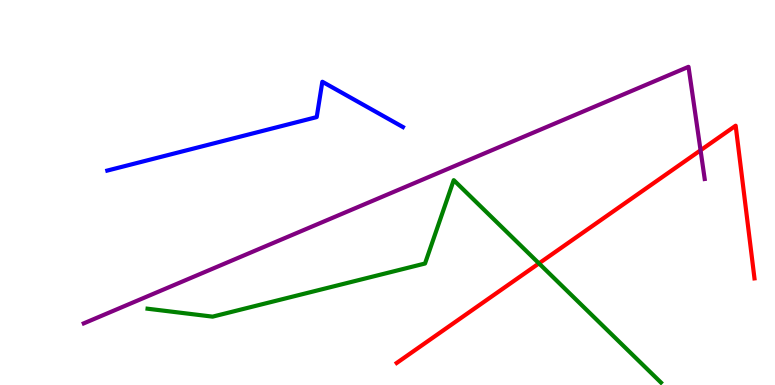[{'lines': ['blue', 'red'], 'intersections': []}, {'lines': ['green', 'red'], 'intersections': [{'x': 6.95, 'y': 3.16}]}, {'lines': ['purple', 'red'], 'intersections': [{'x': 9.04, 'y': 6.1}]}, {'lines': ['blue', 'green'], 'intersections': []}, {'lines': ['blue', 'purple'], 'intersections': []}, {'lines': ['green', 'purple'], 'intersections': []}]